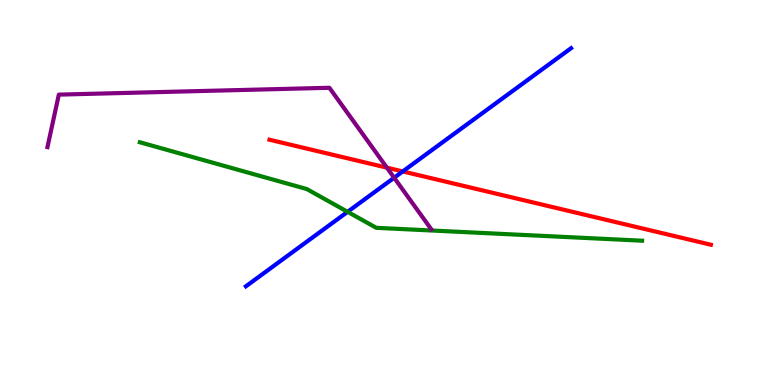[{'lines': ['blue', 'red'], 'intersections': [{'x': 5.2, 'y': 5.55}]}, {'lines': ['green', 'red'], 'intersections': []}, {'lines': ['purple', 'red'], 'intersections': [{'x': 4.99, 'y': 5.65}]}, {'lines': ['blue', 'green'], 'intersections': [{'x': 4.49, 'y': 4.5}]}, {'lines': ['blue', 'purple'], 'intersections': [{'x': 5.09, 'y': 5.38}]}, {'lines': ['green', 'purple'], 'intersections': []}]